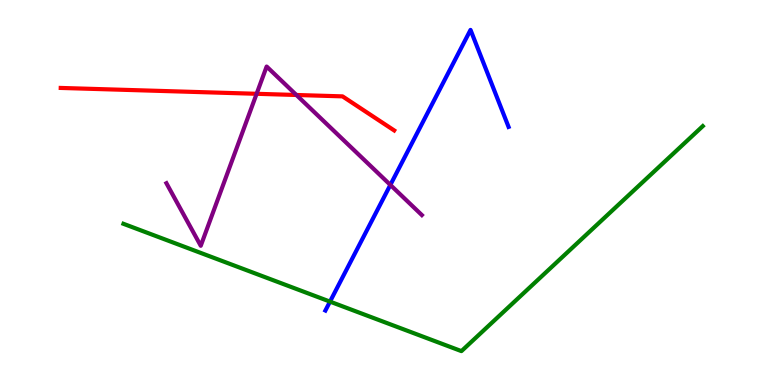[{'lines': ['blue', 'red'], 'intersections': []}, {'lines': ['green', 'red'], 'intersections': []}, {'lines': ['purple', 'red'], 'intersections': [{'x': 3.31, 'y': 7.56}, {'x': 3.82, 'y': 7.53}]}, {'lines': ['blue', 'green'], 'intersections': [{'x': 4.26, 'y': 2.17}]}, {'lines': ['blue', 'purple'], 'intersections': [{'x': 5.04, 'y': 5.2}]}, {'lines': ['green', 'purple'], 'intersections': []}]